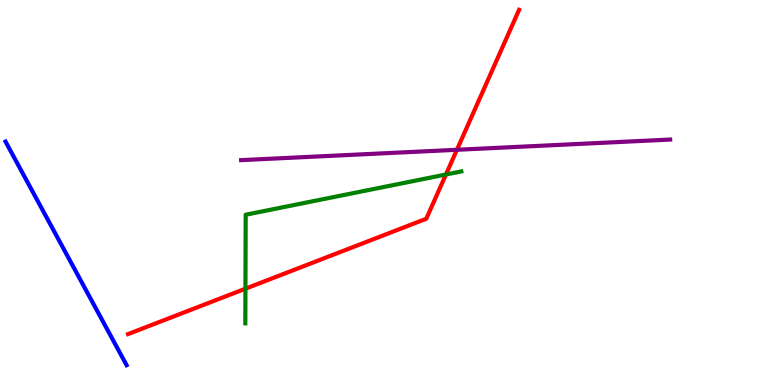[{'lines': ['blue', 'red'], 'intersections': []}, {'lines': ['green', 'red'], 'intersections': [{'x': 3.17, 'y': 2.5}, {'x': 5.75, 'y': 5.47}]}, {'lines': ['purple', 'red'], 'intersections': [{'x': 5.9, 'y': 6.11}]}, {'lines': ['blue', 'green'], 'intersections': []}, {'lines': ['blue', 'purple'], 'intersections': []}, {'lines': ['green', 'purple'], 'intersections': []}]